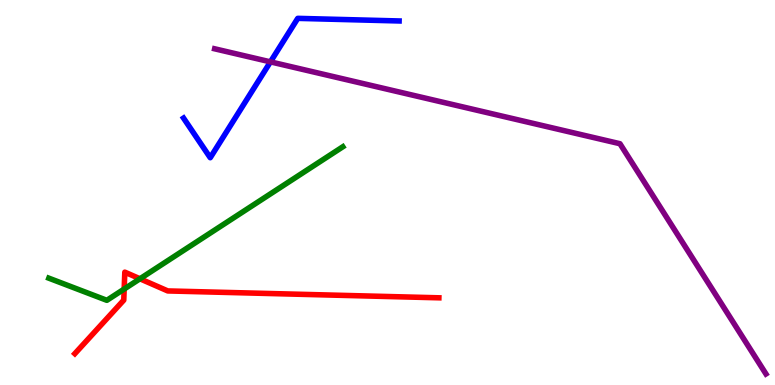[{'lines': ['blue', 'red'], 'intersections': []}, {'lines': ['green', 'red'], 'intersections': [{'x': 1.6, 'y': 2.49}, {'x': 1.81, 'y': 2.76}]}, {'lines': ['purple', 'red'], 'intersections': []}, {'lines': ['blue', 'green'], 'intersections': []}, {'lines': ['blue', 'purple'], 'intersections': [{'x': 3.49, 'y': 8.39}]}, {'lines': ['green', 'purple'], 'intersections': []}]